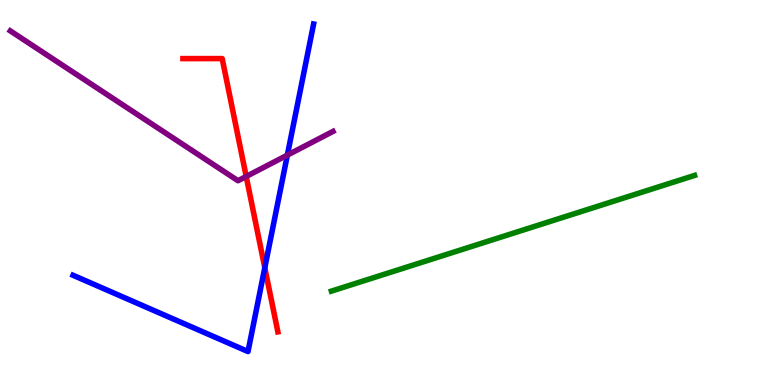[{'lines': ['blue', 'red'], 'intersections': [{'x': 3.42, 'y': 3.05}]}, {'lines': ['green', 'red'], 'intersections': []}, {'lines': ['purple', 'red'], 'intersections': [{'x': 3.18, 'y': 5.42}]}, {'lines': ['blue', 'green'], 'intersections': []}, {'lines': ['blue', 'purple'], 'intersections': [{'x': 3.71, 'y': 5.97}]}, {'lines': ['green', 'purple'], 'intersections': []}]